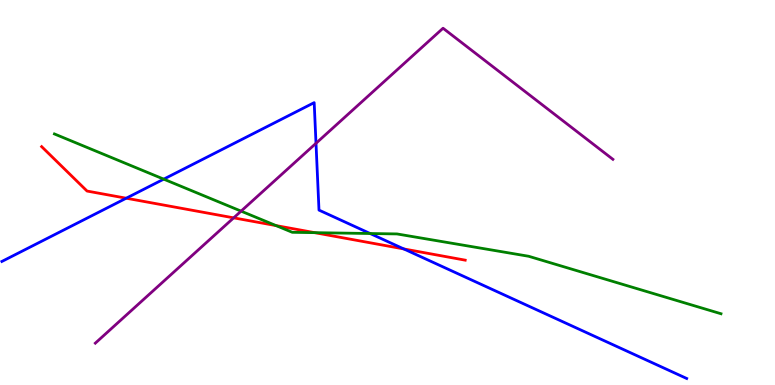[{'lines': ['blue', 'red'], 'intersections': [{'x': 1.63, 'y': 4.85}, {'x': 5.21, 'y': 3.53}]}, {'lines': ['green', 'red'], 'intersections': [{'x': 3.56, 'y': 4.14}, {'x': 4.06, 'y': 3.96}]}, {'lines': ['purple', 'red'], 'intersections': [{'x': 3.02, 'y': 4.34}]}, {'lines': ['blue', 'green'], 'intersections': [{'x': 2.11, 'y': 5.35}, {'x': 4.78, 'y': 3.93}]}, {'lines': ['blue', 'purple'], 'intersections': [{'x': 4.08, 'y': 6.28}]}, {'lines': ['green', 'purple'], 'intersections': [{'x': 3.11, 'y': 4.52}]}]